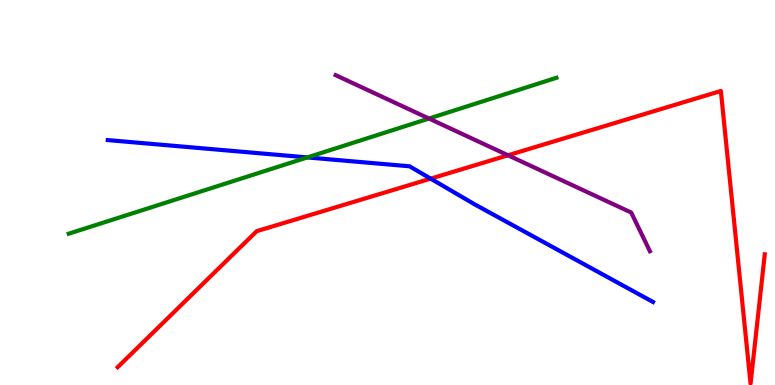[{'lines': ['blue', 'red'], 'intersections': [{'x': 5.56, 'y': 5.36}]}, {'lines': ['green', 'red'], 'intersections': []}, {'lines': ['purple', 'red'], 'intersections': [{'x': 6.56, 'y': 5.97}]}, {'lines': ['blue', 'green'], 'intersections': [{'x': 3.97, 'y': 5.91}]}, {'lines': ['blue', 'purple'], 'intersections': []}, {'lines': ['green', 'purple'], 'intersections': [{'x': 5.54, 'y': 6.92}]}]